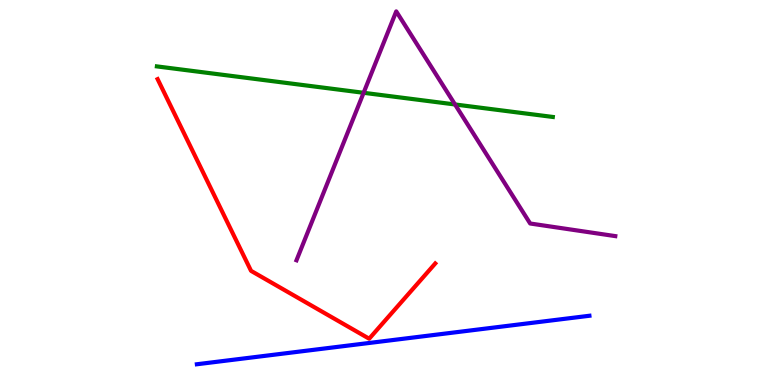[{'lines': ['blue', 'red'], 'intersections': []}, {'lines': ['green', 'red'], 'intersections': []}, {'lines': ['purple', 'red'], 'intersections': []}, {'lines': ['blue', 'green'], 'intersections': []}, {'lines': ['blue', 'purple'], 'intersections': []}, {'lines': ['green', 'purple'], 'intersections': [{'x': 4.69, 'y': 7.59}, {'x': 5.87, 'y': 7.29}]}]